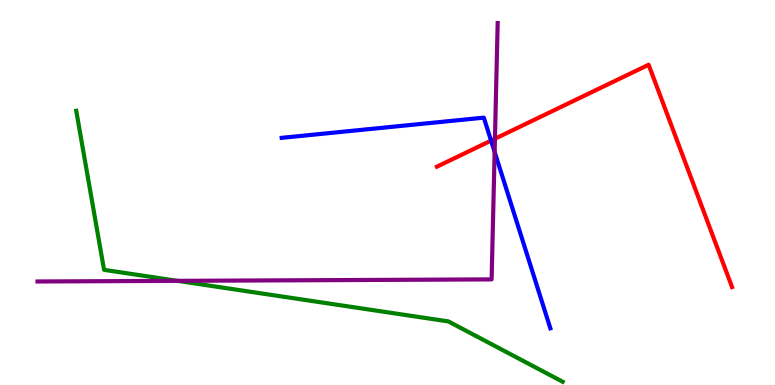[{'lines': ['blue', 'red'], 'intersections': [{'x': 6.34, 'y': 6.35}]}, {'lines': ['green', 'red'], 'intersections': []}, {'lines': ['purple', 'red'], 'intersections': [{'x': 6.39, 'y': 6.4}]}, {'lines': ['blue', 'green'], 'intersections': []}, {'lines': ['blue', 'purple'], 'intersections': [{'x': 6.38, 'y': 6.05}]}, {'lines': ['green', 'purple'], 'intersections': [{'x': 2.29, 'y': 2.71}]}]